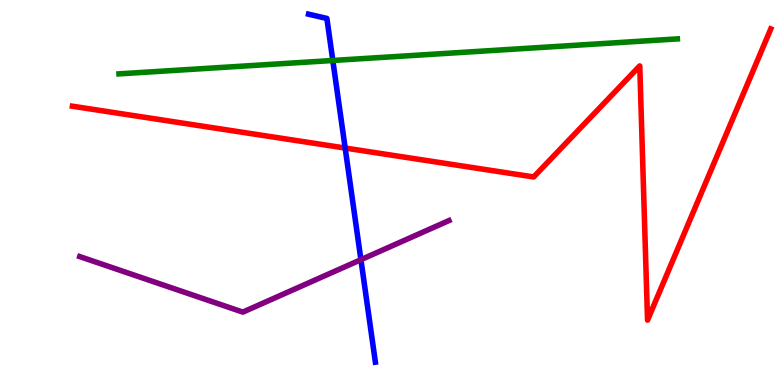[{'lines': ['blue', 'red'], 'intersections': [{'x': 4.45, 'y': 6.15}]}, {'lines': ['green', 'red'], 'intersections': []}, {'lines': ['purple', 'red'], 'intersections': []}, {'lines': ['blue', 'green'], 'intersections': [{'x': 4.29, 'y': 8.43}]}, {'lines': ['blue', 'purple'], 'intersections': [{'x': 4.66, 'y': 3.26}]}, {'lines': ['green', 'purple'], 'intersections': []}]